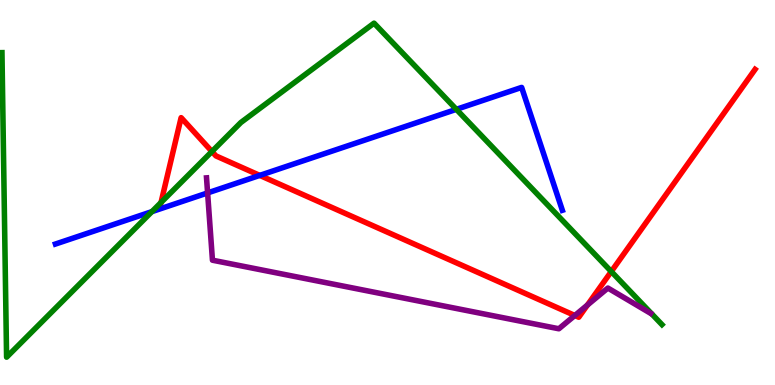[{'lines': ['blue', 'red'], 'intersections': [{'x': 3.35, 'y': 5.44}]}, {'lines': ['green', 'red'], 'intersections': [{'x': 2.08, 'y': 4.74}, {'x': 2.73, 'y': 6.06}, {'x': 7.89, 'y': 2.95}]}, {'lines': ['purple', 'red'], 'intersections': [{'x': 7.42, 'y': 1.81}, {'x': 7.58, 'y': 2.08}]}, {'lines': ['blue', 'green'], 'intersections': [{'x': 1.96, 'y': 4.5}, {'x': 5.89, 'y': 7.16}]}, {'lines': ['blue', 'purple'], 'intersections': [{'x': 2.68, 'y': 4.99}]}, {'lines': ['green', 'purple'], 'intersections': []}]